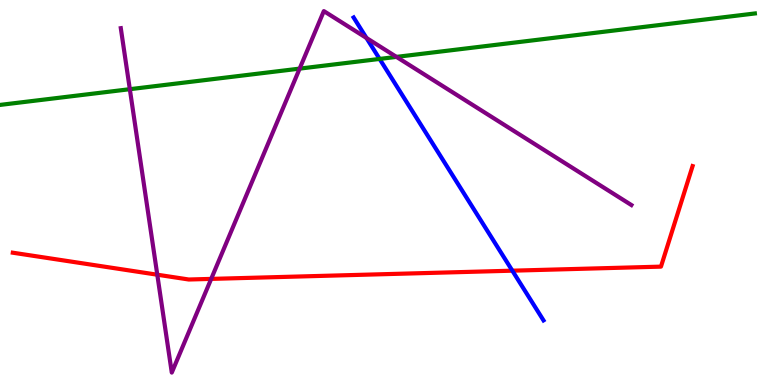[{'lines': ['blue', 'red'], 'intersections': [{'x': 6.61, 'y': 2.97}]}, {'lines': ['green', 'red'], 'intersections': []}, {'lines': ['purple', 'red'], 'intersections': [{'x': 2.03, 'y': 2.86}, {'x': 2.73, 'y': 2.76}]}, {'lines': ['blue', 'green'], 'intersections': [{'x': 4.9, 'y': 8.47}]}, {'lines': ['blue', 'purple'], 'intersections': [{'x': 4.73, 'y': 9.01}]}, {'lines': ['green', 'purple'], 'intersections': [{'x': 1.68, 'y': 7.68}, {'x': 3.87, 'y': 8.22}, {'x': 5.12, 'y': 8.52}]}]